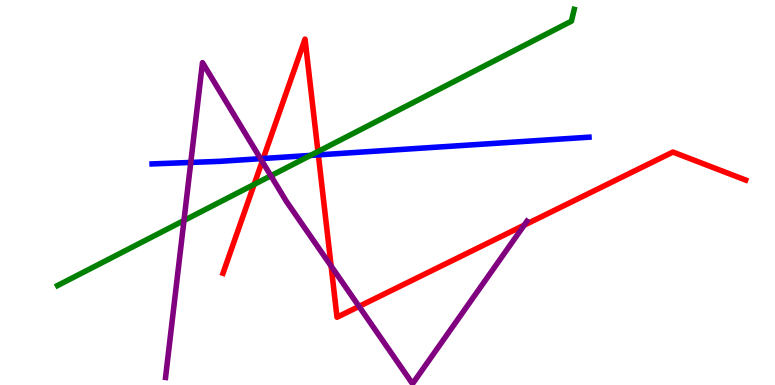[{'lines': ['blue', 'red'], 'intersections': [{'x': 3.4, 'y': 5.88}, {'x': 4.11, 'y': 5.98}]}, {'lines': ['green', 'red'], 'intersections': [{'x': 3.28, 'y': 5.21}, {'x': 4.1, 'y': 6.06}]}, {'lines': ['purple', 'red'], 'intersections': [{'x': 3.38, 'y': 5.81}, {'x': 4.27, 'y': 3.09}, {'x': 4.63, 'y': 2.04}, {'x': 6.76, 'y': 4.15}]}, {'lines': ['blue', 'green'], 'intersections': [{'x': 4.01, 'y': 5.96}]}, {'lines': ['blue', 'purple'], 'intersections': [{'x': 2.46, 'y': 5.78}, {'x': 3.36, 'y': 5.88}]}, {'lines': ['green', 'purple'], 'intersections': [{'x': 2.37, 'y': 4.27}, {'x': 3.5, 'y': 5.43}]}]